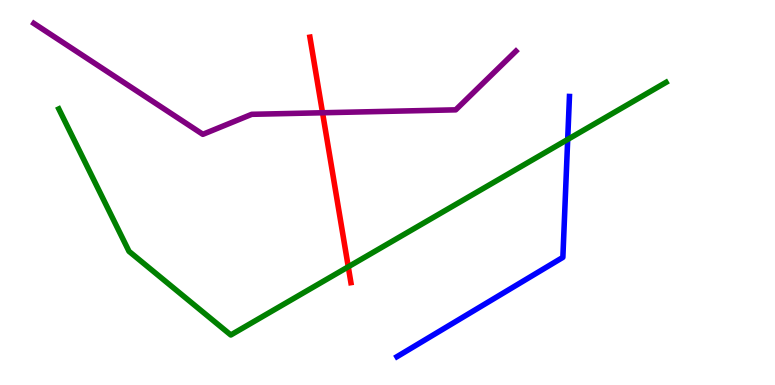[{'lines': ['blue', 'red'], 'intersections': []}, {'lines': ['green', 'red'], 'intersections': [{'x': 4.49, 'y': 3.07}]}, {'lines': ['purple', 'red'], 'intersections': [{'x': 4.16, 'y': 7.07}]}, {'lines': ['blue', 'green'], 'intersections': [{'x': 7.33, 'y': 6.38}]}, {'lines': ['blue', 'purple'], 'intersections': []}, {'lines': ['green', 'purple'], 'intersections': []}]